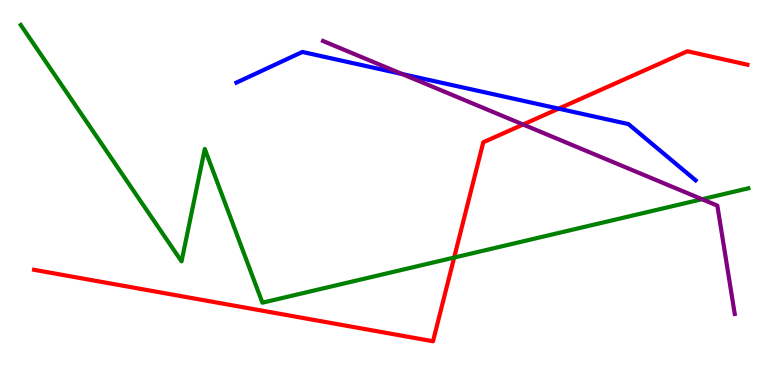[{'lines': ['blue', 'red'], 'intersections': [{'x': 7.21, 'y': 7.18}]}, {'lines': ['green', 'red'], 'intersections': [{'x': 5.86, 'y': 3.31}]}, {'lines': ['purple', 'red'], 'intersections': [{'x': 6.75, 'y': 6.77}]}, {'lines': ['blue', 'green'], 'intersections': []}, {'lines': ['blue', 'purple'], 'intersections': [{'x': 5.19, 'y': 8.08}]}, {'lines': ['green', 'purple'], 'intersections': [{'x': 9.06, 'y': 4.83}]}]